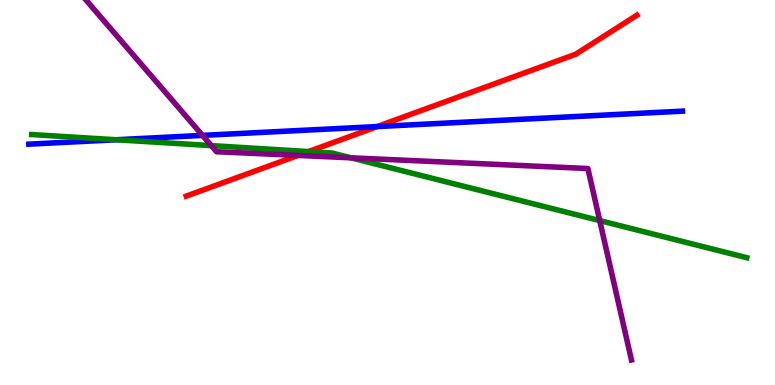[{'lines': ['blue', 'red'], 'intersections': [{'x': 4.87, 'y': 6.71}]}, {'lines': ['green', 'red'], 'intersections': [{'x': 3.98, 'y': 6.06}]}, {'lines': ['purple', 'red'], 'intersections': [{'x': 3.84, 'y': 5.96}]}, {'lines': ['blue', 'green'], 'intersections': [{'x': 1.5, 'y': 6.37}]}, {'lines': ['blue', 'purple'], 'intersections': [{'x': 2.61, 'y': 6.48}]}, {'lines': ['green', 'purple'], 'intersections': [{'x': 2.73, 'y': 6.22}, {'x': 4.53, 'y': 5.9}, {'x': 7.74, 'y': 4.27}]}]